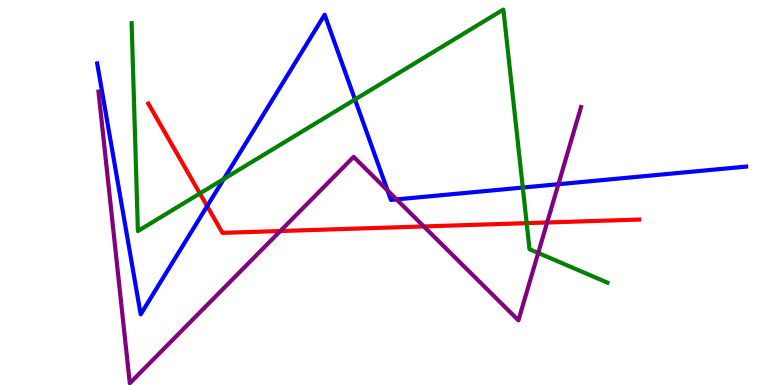[{'lines': ['blue', 'red'], 'intersections': [{'x': 2.67, 'y': 4.65}]}, {'lines': ['green', 'red'], 'intersections': [{'x': 2.58, 'y': 4.97}, {'x': 6.8, 'y': 4.2}]}, {'lines': ['purple', 'red'], 'intersections': [{'x': 3.62, 'y': 4.0}, {'x': 5.47, 'y': 4.12}, {'x': 7.06, 'y': 4.22}]}, {'lines': ['blue', 'green'], 'intersections': [{'x': 2.89, 'y': 5.35}, {'x': 4.58, 'y': 7.42}, {'x': 6.75, 'y': 5.13}]}, {'lines': ['blue', 'purple'], 'intersections': [{'x': 5.0, 'y': 5.05}, {'x': 5.12, 'y': 4.82}, {'x': 7.2, 'y': 5.22}]}, {'lines': ['green', 'purple'], 'intersections': [{'x': 6.94, 'y': 3.43}]}]